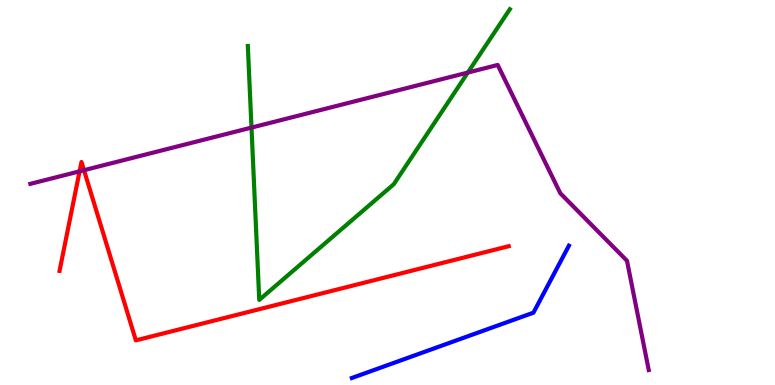[{'lines': ['blue', 'red'], 'intersections': []}, {'lines': ['green', 'red'], 'intersections': []}, {'lines': ['purple', 'red'], 'intersections': [{'x': 1.03, 'y': 5.55}, {'x': 1.08, 'y': 5.58}]}, {'lines': ['blue', 'green'], 'intersections': []}, {'lines': ['blue', 'purple'], 'intersections': []}, {'lines': ['green', 'purple'], 'intersections': [{'x': 3.25, 'y': 6.69}, {'x': 6.04, 'y': 8.12}]}]